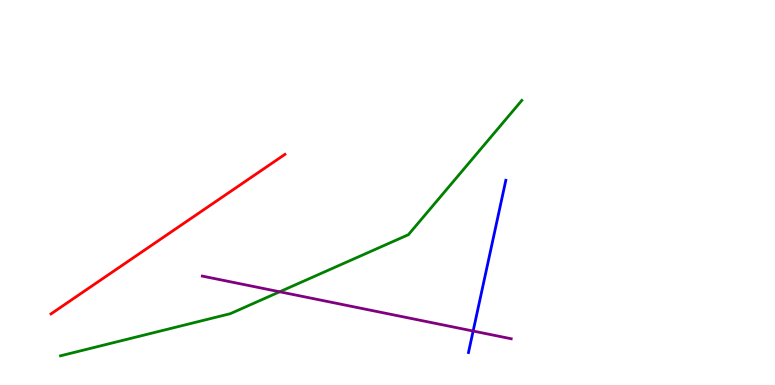[{'lines': ['blue', 'red'], 'intersections': []}, {'lines': ['green', 'red'], 'intersections': []}, {'lines': ['purple', 'red'], 'intersections': []}, {'lines': ['blue', 'green'], 'intersections': []}, {'lines': ['blue', 'purple'], 'intersections': [{'x': 6.11, 'y': 1.4}]}, {'lines': ['green', 'purple'], 'intersections': [{'x': 3.61, 'y': 2.42}]}]